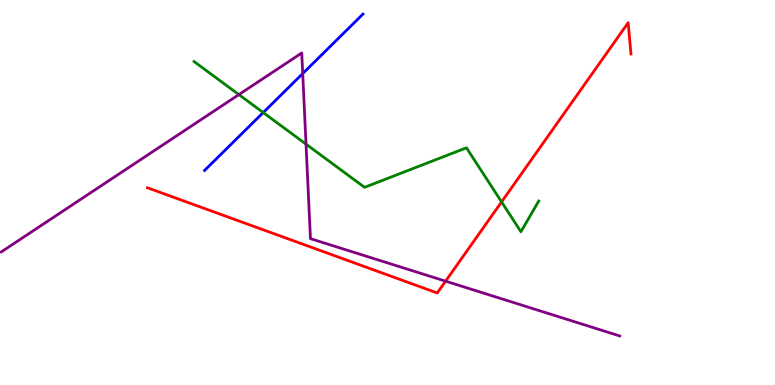[{'lines': ['blue', 'red'], 'intersections': []}, {'lines': ['green', 'red'], 'intersections': [{'x': 6.47, 'y': 4.76}]}, {'lines': ['purple', 'red'], 'intersections': [{'x': 5.75, 'y': 2.7}]}, {'lines': ['blue', 'green'], 'intersections': [{'x': 3.4, 'y': 7.08}]}, {'lines': ['blue', 'purple'], 'intersections': [{'x': 3.91, 'y': 8.09}]}, {'lines': ['green', 'purple'], 'intersections': [{'x': 3.08, 'y': 7.54}, {'x': 3.95, 'y': 6.26}]}]